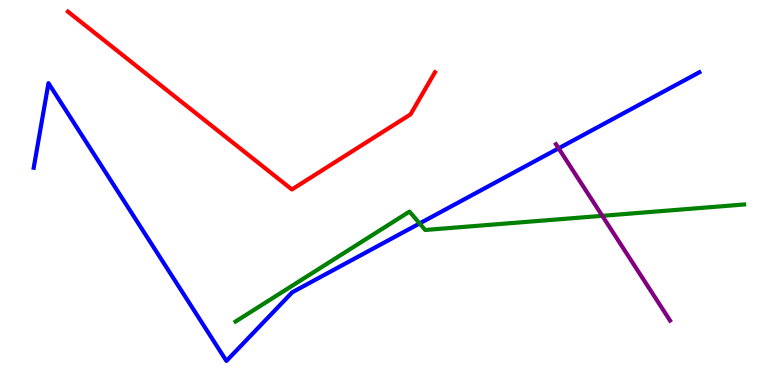[{'lines': ['blue', 'red'], 'intersections': []}, {'lines': ['green', 'red'], 'intersections': []}, {'lines': ['purple', 'red'], 'intersections': []}, {'lines': ['blue', 'green'], 'intersections': [{'x': 5.41, 'y': 4.2}]}, {'lines': ['blue', 'purple'], 'intersections': [{'x': 7.21, 'y': 6.15}]}, {'lines': ['green', 'purple'], 'intersections': [{'x': 7.77, 'y': 4.39}]}]